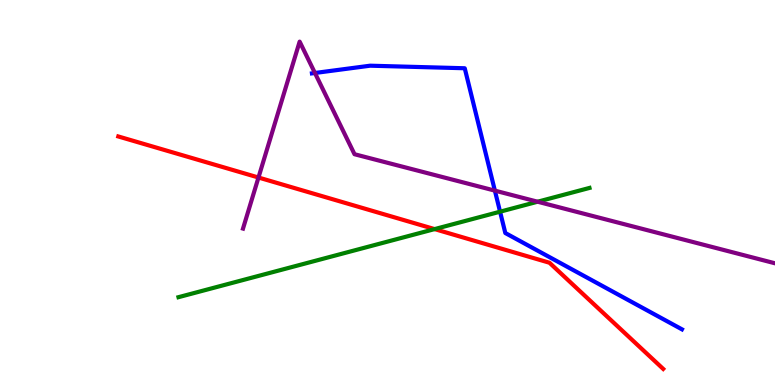[{'lines': ['blue', 'red'], 'intersections': []}, {'lines': ['green', 'red'], 'intersections': [{'x': 5.61, 'y': 4.05}]}, {'lines': ['purple', 'red'], 'intersections': [{'x': 3.34, 'y': 5.39}]}, {'lines': ['blue', 'green'], 'intersections': [{'x': 6.45, 'y': 4.5}]}, {'lines': ['blue', 'purple'], 'intersections': [{'x': 4.06, 'y': 8.1}, {'x': 6.39, 'y': 5.05}]}, {'lines': ['green', 'purple'], 'intersections': [{'x': 6.94, 'y': 4.76}]}]